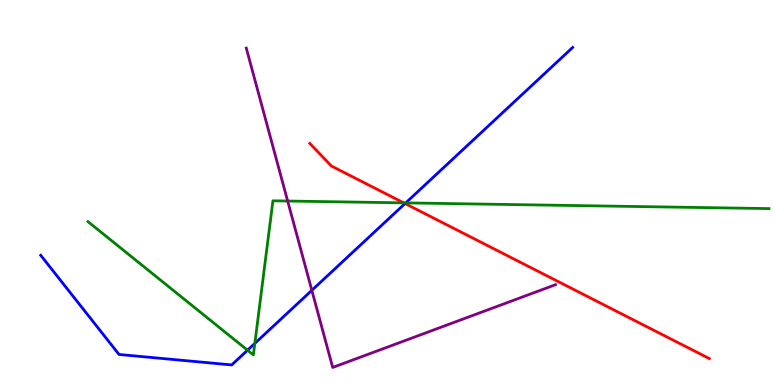[{'lines': ['blue', 'red'], 'intersections': [{'x': 5.23, 'y': 4.71}]}, {'lines': ['green', 'red'], 'intersections': [{'x': 5.21, 'y': 4.73}]}, {'lines': ['purple', 'red'], 'intersections': []}, {'lines': ['blue', 'green'], 'intersections': [{'x': 3.19, 'y': 0.904}, {'x': 3.29, 'y': 1.08}, {'x': 5.24, 'y': 4.73}]}, {'lines': ['blue', 'purple'], 'intersections': [{'x': 4.02, 'y': 2.46}]}, {'lines': ['green', 'purple'], 'intersections': [{'x': 3.71, 'y': 4.78}]}]